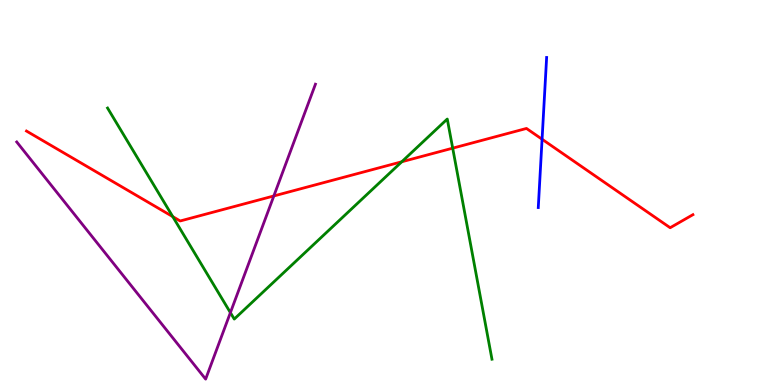[{'lines': ['blue', 'red'], 'intersections': [{'x': 6.99, 'y': 6.38}]}, {'lines': ['green', 'red'], 'intersections': [{'x': 2.23, 'y': 4.37}, {'x': 5.18, 'y': 5.8}, {'x': 5.84, 'y': 6.15}]}, {'lines': ['purple', 'red'], 'intersections': [{'x': 3.53, 'y': 4.91}]}, {'lines': ['blue', 'green'], 'intersections': []}, {'lines': ['blue', 'purple'], 'intersections': []}, {'lines': ['green', 'purple'], 'intersections': [{'x': 2.97, 'y': 1.88}]}]